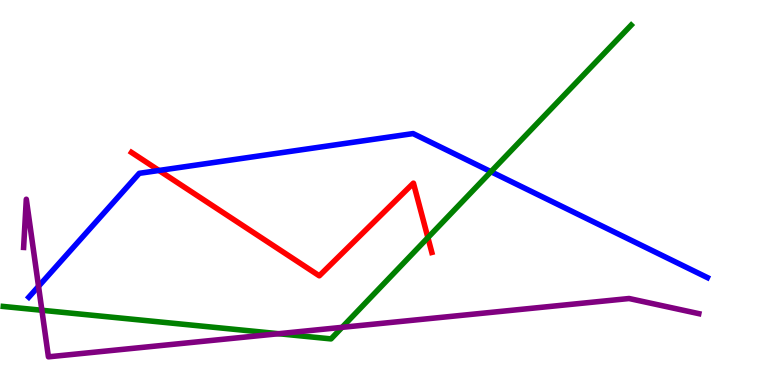[{'lines': ['blue', 'red'], 'intersections': [{'x': 2.05, 'y': 5.57}]}, {'lines': ['green', 'red'], 'intersections': [{'x': 5.52, 'y': 3.83}]}, {'lines': ['purple', 'red'], 'intersections': []}, {'lines': ['blue', 'green'], 'intersections': [{'x': 6.34, 'y': 5.54}]}, {'lines': ['blue', 'purple'], 'intersections': [{'x': 0.497, 'y': 2.56}]}, {'lines': ['green', 'purple'], 'intersections': [{'x': 0.54, 'y': 1.94}, {'x': 3.6, 'y': 1.33}, {'x': 4.41, 'y': 1.5}]}]